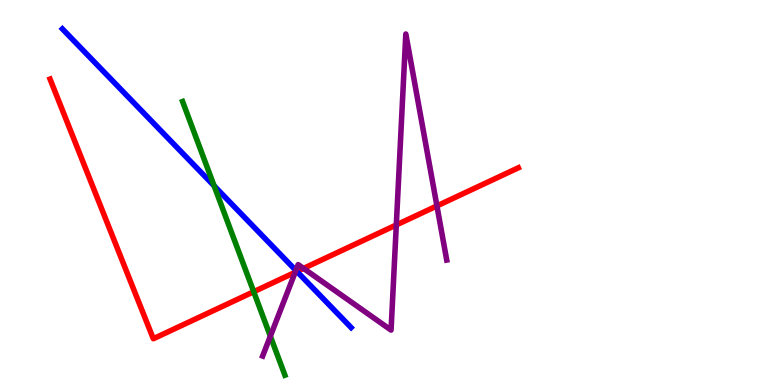[{'lines': ['blue', 'red'], 'intersections': [{'x': 3.83, 'y': 2.95}]}, {'lines': ['green', 'red'], 'intersections': [{'x': 3.27, 'y': 2.42}]}, {'lines': ['purple', 'red'], 'intersections': [{'x': 3.81, 'y': 2.93}, {'x': 3.92, 'y': 3.03}, {'x': 5.11, 'y': 4.16}, {'x': 5.64, 'y': 4.65}]}, {'lines': ['blue', 'green'], 'intersections': [{'x': 2.76, 'y': 5.17}]}, {'lines': ['blue', 'purple'], 'intersections': [{'x': 3.82, 'y': 2.98}]}, {'lines': ['green', 'purple'], 'intersections': [{'x': 3.49, 'y': 1.27}]}]